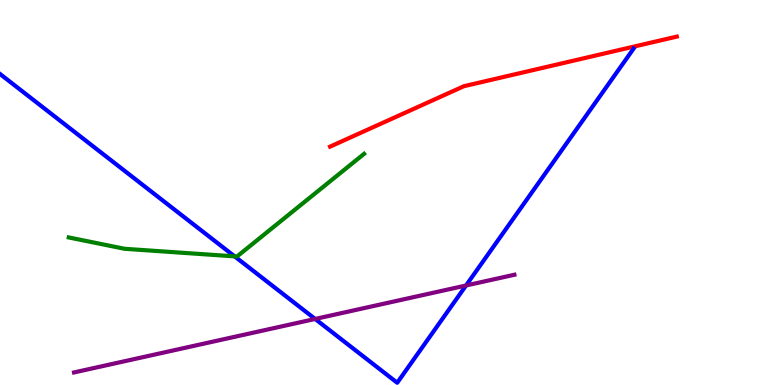[{'lines': ['blue', 'red'], 'intersections': []}, {'lines': ['green', 'red'], 'intersections': []}, {'lines': ['purple', 'red'], 'intersections': []}, {'lines': ['blue', 'green'], 'intersections': [{'x': 3.03, 'y': 3.34}]}, {'lines': ['blue', 'purple'], 'intersections': [{'x': 4.07, 'y': 1.72}, {'x': 6.01, 'y': 2.58}]}, {'lines': ['green', 'purple'], 'intersections': []}]